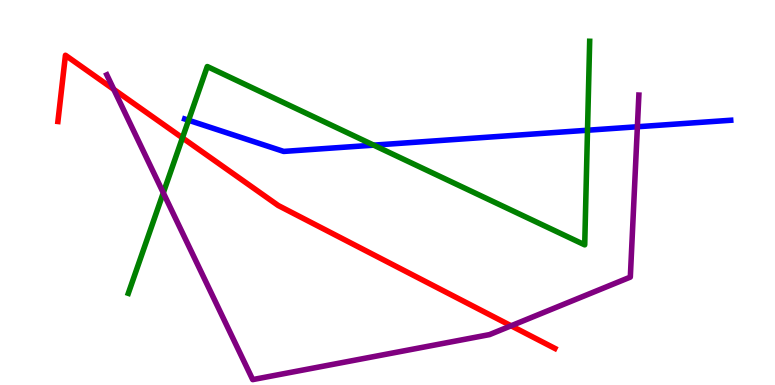[{'lines': ['blue', 'red'], 'intersections': []}, {'lines': ['green', 'red'], 'intersections': [{'x': 2.35, 'y': 6.42}]}, {'lines': ['purple', 'red'], 'intersections': [{'x': 1.47, 'y': 7.68}, {'x': 6.59, 'y': 1.54}]}, {'lines': ['blue', 'green'], 'intersections': [{'x': 2.43, 'y': 6.88}, {'x': 4.82, 'y': 6.23}, {'x': 7.58, 'y': 6.62}]}, {'lines': ['blue', 'purple'], 'intersections': [{'x': 8.22, 'y': 6.71}]}, {'lines': ['green', 'purple'], 'intersections': [{'x': 2.11, 'y': 4.99}]}]